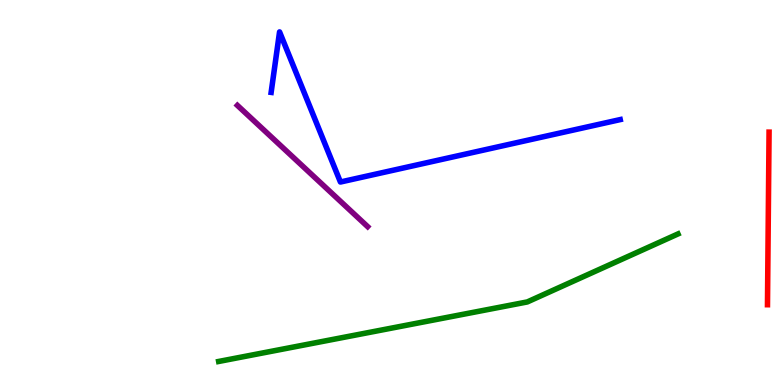[{'lines': ['blue', 'red'], 'intersections': []}, {'lines': ['green', 'red'], 'intersections': []}, {'lines': ['purple', 'red'], 'intersections': []}, {'lines': ['blue', 'green'], 'intersections': []}, {'lines': ['blue', 'purple'], 'intersections': []}, {'lines': ['green', 'purple'], 'intersections': []}]